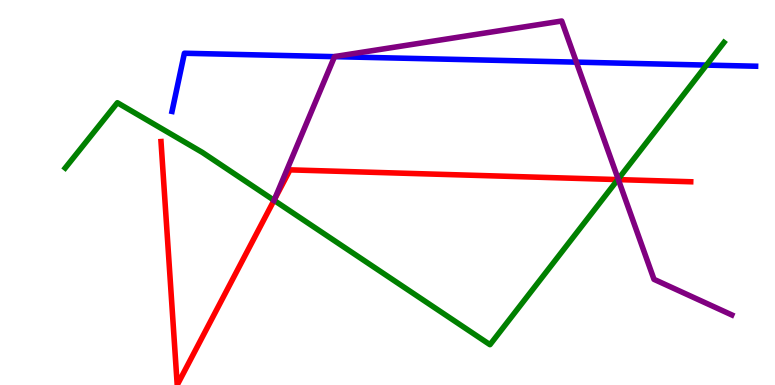[{'lines': ['blue', 'red'], 'intersections': []}, {'lines': ['green', 'red'], 'intersections': [{'x': 3.54, 'y': 4.8}, {'x': 7.97, 'y': 5.34}]}, {'lines': ['purple', 'red'], 'intersections': [{'x': 3.54, 'y': 4.82}, {'x': 7.98, 'y': 5.33}]}, {'lines': ['blue', 'green'], 'intersections': [{'x': 9.12, 'y': 8.31}]}, {'lines': ['blue', 'purple'], 'intersections': [{'x': 4.32, 'y': 8.53}, {'x': 7.44, 'y': 8.39}]}, {'lines': ['green', 'purple'], 'intersections': [{'x': 3.54, 'y': 4.8}, {'x': 7.98, 'y': 5.35}]}]